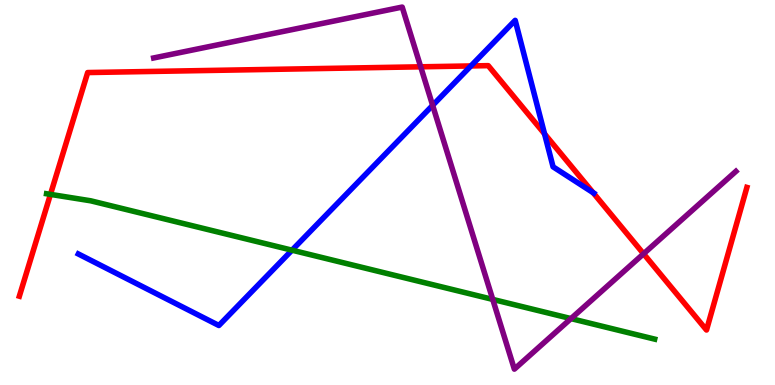[{'lines': ['blue', 'red'], 'intersections': [{'x': 6.08, 'y': 8.29}, {'x': 7.03, 'y': 6.52}, {'x': 7.65, 'y': 5.0}]}, {'lines': ['green', 'red'], 'intersections': [{'x': 0.651, 'y': 4.95}]}, {'lines': ['purple', 'red'], 'intersections': [{'x': 5.43, 'y': 8.26}, {'x': 8.3, 'y': 3.41}]}, {'lines': ['blue', 'green'], 'intersections': [{'x': 3.77, 'y': 3.5}]}, {'lines': ['blue', 'purple'], 'intersections': [{'x': 5.58, 'y': 7.26}]}, {'lines': ['green', 'purple'], 'intersections': [{'x': 6.36, 'y': 2.22}, {'x': 7.37, 'y': 1.72}]}]